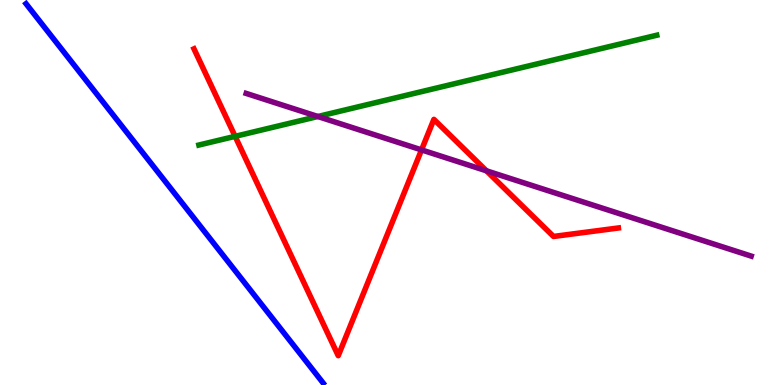[{'lines': ['blue', 'red'], 'intersections': []}, {'lines': ['green', 'red'], 'intersections': [{'x': 3.03, 'y': 6.46}]}, {'lines': ['purple', 'red'], 'intersections': [{'x': 5.44, 'y': 6.11}, {'x': 6.28, 'y': 5.56}]}, {'lines': ['blue', 'green'], 'intersections': []}, {'lines': ['blue', 'purple'], 'intersections': []}, {'lines': ['green', 'purple'], 'intersections': [{'x': 4.1, 'y': 6.97}]}]